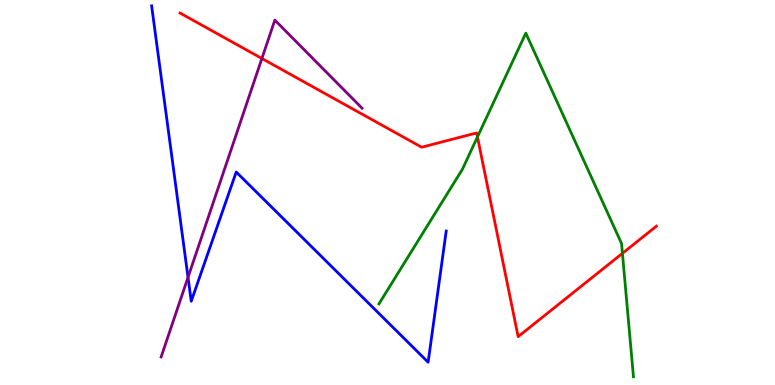[{'lines': ['blue', 'red'], 'intersections': []}, {'lines': ['green', 'red'], 'intersections': [{'x': 6.16, 'y': 6.44}, {'x': 8.03, 'y': 3.42}]}, {'lines': ['purple', 'red'], 'intersections': [{'x': 3.38, 'y': 8.48}]}, {'lines': ['blue', 'green'], 'intersections': []}, {'lines': ['blue', 'purple'], 'intersections': [{'x': 2.43, 'y': 2.8}]}, {'lines': ['green', 'purple'], 'intersections': []}]